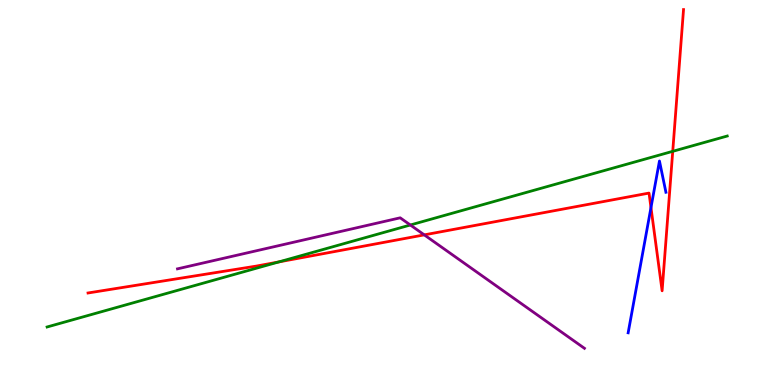[{'lines': ['blue', 'red'], 'intersections': [{'x': 8.4, 'y': 4.61}]}, {'lines': ['green', 'red'], 'intersections': [{'x': 3.6, 'y': 3.2}, {'x': 8.68, 'y': 6.07}]}, {'lines': ['purple', 'red'], 'intersections': [{'x': 5.47, 'y': 3.9}]}, {'lines': ['blue', 'green'], 'intersections': []}, {'lines': ['blue', 'purple'], 'intersections': []}, {'lines': ['green', 'purple'], 'intersections': [{'x': 5.29, 'y': 4.16}]}]